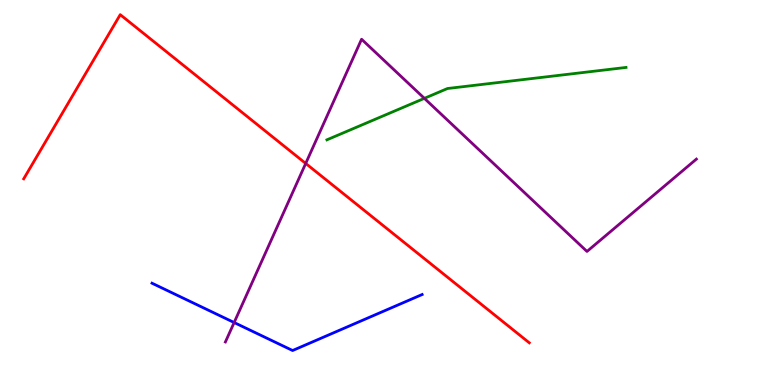[{'lines': ['blue', 'red'], 'intersections': []}, {'lines': ['green', 'red'], 'intersections': []}, {'lines': ['purple', 'red'], 'intersections': [{'x': 3.94, 'y': 5.75}]}, {'lines': ['blue', 'green'], 'intersections': []}, {'lines': ['blue', 'purple'], 'intersections': [{'x': 3.02, 'y': 1.62}]}, {'lines': ['green', 'purple'], 'intersections': [{'x': 5.48, 'y': 7.45}]}]